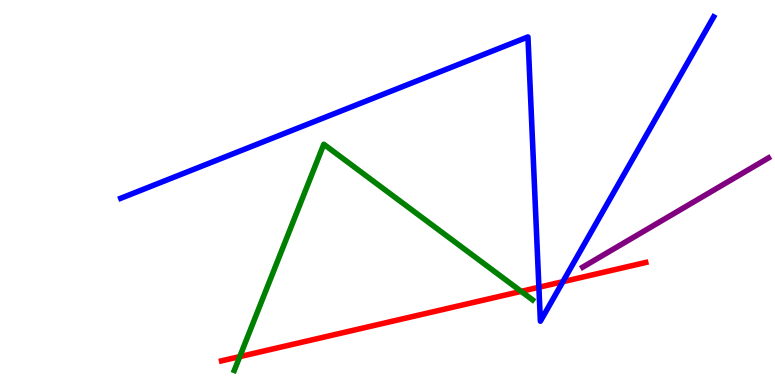[{'lines': ['blue', 'red'], 'intersections': [{'x': 6.95, 'y': 2.54}, {'x': 7.26, 'y': 2.68}]}, {'lines': ['green', 'red'], 'intersections': [{'x': 3.09, 'y': 0.737}, {'x': 6.72, 'y': 2.43}]}, {'lines': ['purple', 'red'], 'intersections': []}, {'lines': ['blue', 'green'], 'intersections': []}, {'lines': ['blue', 'purple'], 'intersections': []}, {'lines': ['green', 'purple'], 'intersections': []}]